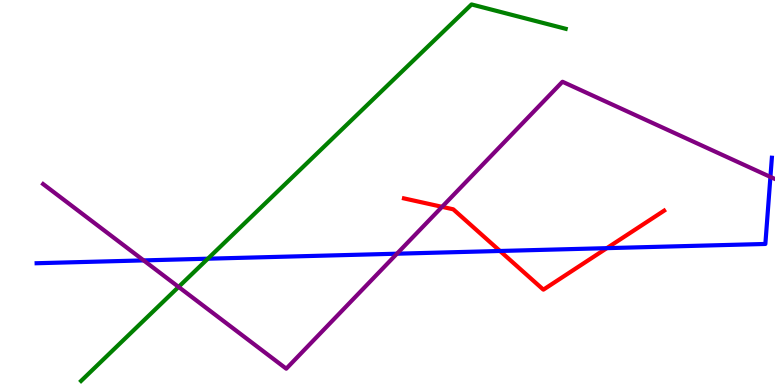[{'lines': ['blue', 'red'], 'intersections': [{'x': 6.45, 'y': 3.48}, {'x': 7.83, 'y': 3.55}]}, {'lines': ['green', 'red'], 'intersections': []}, {'lines': ['purple', 'red'], 'intersections': [{'x': 5.7, 'y': 4.63}]}, {'lines': ['blue', 'green'], 'intersections': [{'x': 2.68, 'y': 3.28}]}, {'lines': ['blue', 'purple'], 'intersections': [{'x': 1.85, 'y': 3.24}, {'x': 5.12, 'y': 3.41}, {'x': 9.94, 'y': 5.4}]}, {'lines': ['green', 'purple'], 'intersections': [{'x': 2.3, 'y': 2.55}]}]